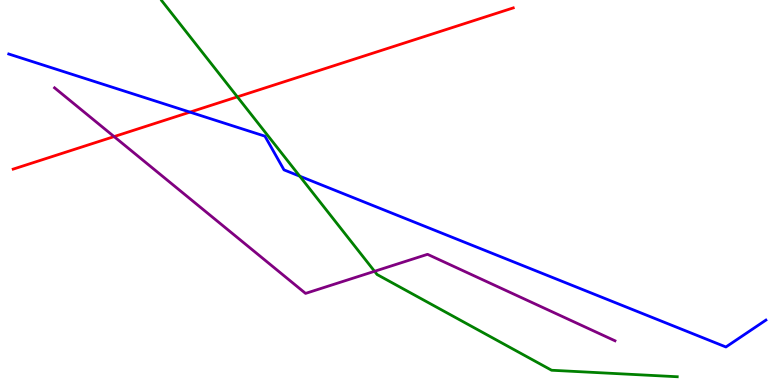[{'lines': ['blue', 'red'], 'intersections': [{'x': 2.45, 'y': 7.09}]}, {'lines': ['green', 'red'], 'intersections': [{'x': 3.06, 'y': 7.48}]}, {'lines': ['purple', 'red'], 'intersections': [{'x': 1.47, 'y': 6.45}]}, {'lines': ['blue', 'green'], 'intersections': [{'x': 3.87, 'y': 5.42}]}, {'lines': ['blue', 'purple'], 'intersections': []}, {'lines': ['green', 'purple'], 'intersections': [{'x': 4.83, 'y': 2.95}]}]